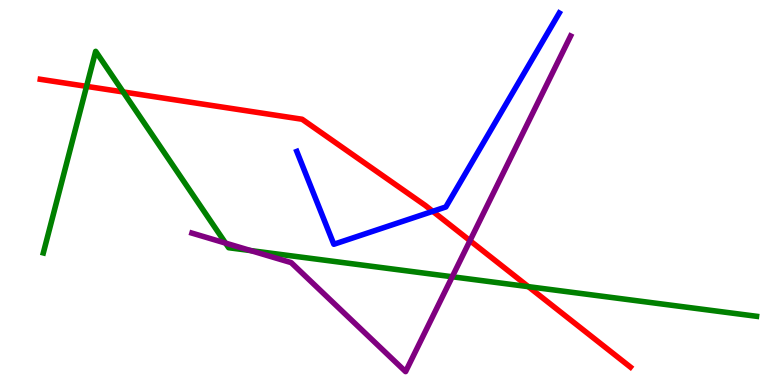[{'lines': ['blue', 'red'], 'intersections': [{'x': 5.58, 'y': 4.51}]}, {'lines': ['green', 'red'], 'intersections': [{'x': 1.12, 'y': 7.76}, {'x': 1.59, 'y': 7.61}, {'x': 6.82, 'y': 2.55}]}, {'lines': ['purple', 'red'], 'intersections': [{'x': 6.06, 'y': 3.75}]}, {'lines': ['blue', 'green'], 'intersections': []}, {'lines': ['blue', 'purple'], 'intersections': []}, {'lines': ['green', 'purple'], 'intersections': [{'x': 2.91, 'y': 3.69}, {'x': 3.24, 'y': 3.49}, {'x': 5.84, 'y': 2.81}]}]